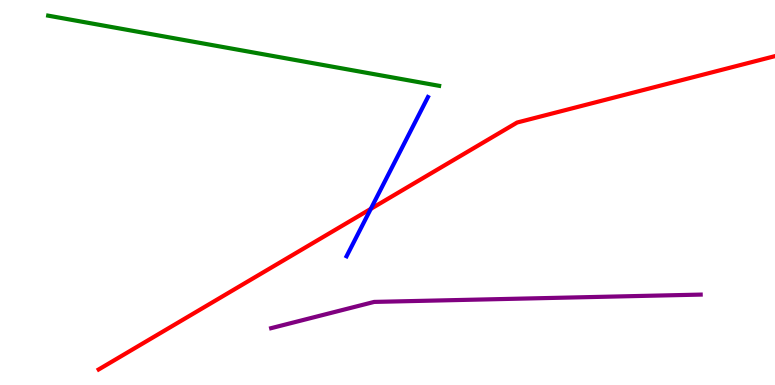[{'lines': ['blue', 'red'], 'intersections': [{'x': 4.78, 'y': 4.57}]}, {'lines': ['green', 'red'], 'intersections': []}, {'lines': ['purple', 'red'], 'intersections': []}, {'lines': ['blue', 'green'], 'intersections': []}, {'lines': ['blue', 'purple'], 'intersections': []}, {'lines': ['green', 'purple'], 'intersections': []}]